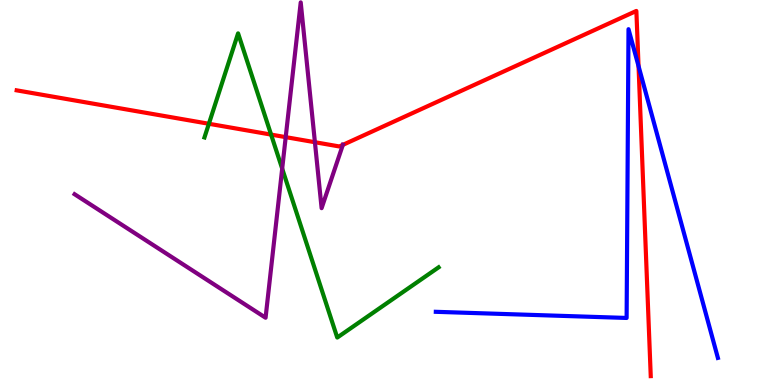[{'lines': ['blue', 'red'], 'intersections': [{'x': 8.24, 'y': 8.28}]}, {'lines': ['green', 'red'], 'intersections': [{'x': 2.7, 'y': 6.79}, {'x': 3.5, 'y': 6.5}]}, {'lines': ['purple', 'red'], 'intersections': [{'x': 3.69, 'y': 6.44}, {'x': 4.06, 'y': 6.31}, {'x': 4.42, 'y': 6.24}]}, {'lines': ['blue', 'green'], 'intersections': []}, {'lines': ['blue', 'purple'], 'intersections': []}, {'lines': ['green', 'purple'], 'intersections': [{'x': 3.64, 'y': 5.62}]}]